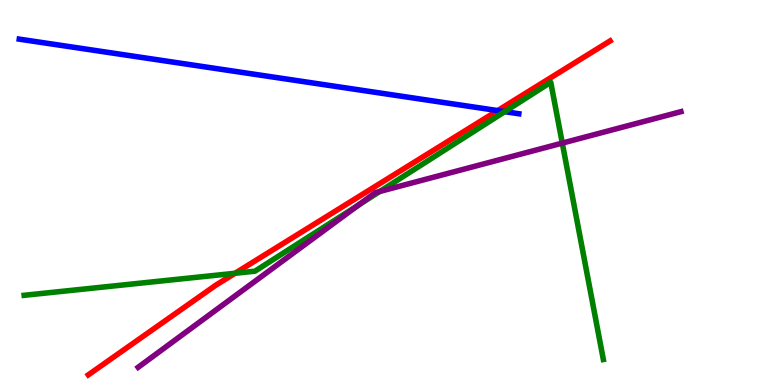[{'lines': ['blue', 'red'], 'intersections': [{'x': 6.42, 'y': 7.13}]}, {'lines': ['green', 'red'], 'intersections': [{'x': 3.03, 'y': 2.9}]}, {'lines': ['purple', 'red'], 'intersections': []}, {'lines': ['blue', 'green'], 'intersections': [{'x': 6.51, 'y': 7.1}]}, {'lines': ['blue', 'purple'], 'intersections': []}, {'lines': ['green', 'purple'], 'intersections': [{'x': 4.63, 'y': 4.67}, {'x': 4.9, 'y': 5.03}, {'x': 7.26, 'y': 6.28}]}]